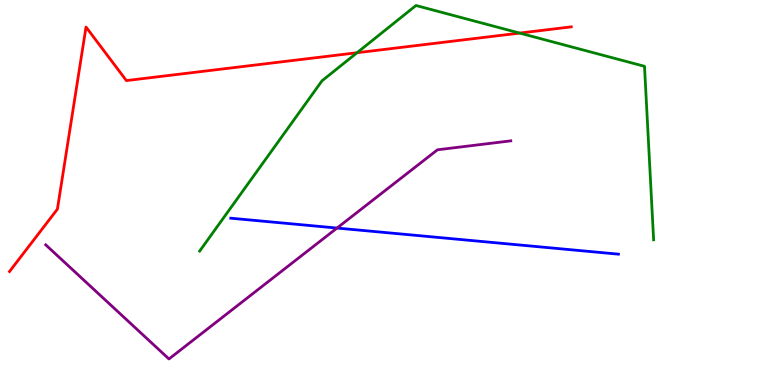[{'lines': ['blue', 'red'], 'intersections': []}, {'lines': ['green', 'red'], 'intersections': [{'x': 4.61, 'y': 8.63}, {'x': 6.71, 'y': 9.14}]}, {'lines': ['purple', 'red'], 'intersections': []}, {'lines': ['blue', 'green'], 'intersections': []}, {'lines': ['blue', 'purple'], 'intersections': [{'x': 4.35, 'y': 4.08}]}, {'lines': ['green', 'purple'], 'intersections': []}]